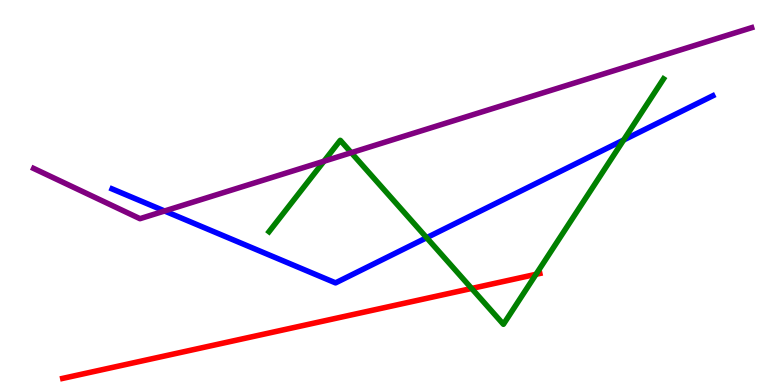[{'lines': ['blue', 'red'], 'intersections': []}, {'lines': ['green', 'red'], 'intersections': [{'x': 6.09, 'y': 2.51}, {'x': 6.92, 'y': 2.88}]}, {'lines': ['purple', 'red'], 'intersections': []}, {'lines': ['blue', 'green'], 'intersections': [{'x': 5.5, 'y': 3.83}, {'x': 8.05, 'y': 6.36}]}, {'lines': ['blue', 'purple'], 'intersections': [{'x': 2.12, 'y': 4.52}]}, {'lines': ['green', 'purple'], 'intersections': [{'x': 4.18, 'y': 5.81}, {'x': 4.53, 'y': 6.03}]}]